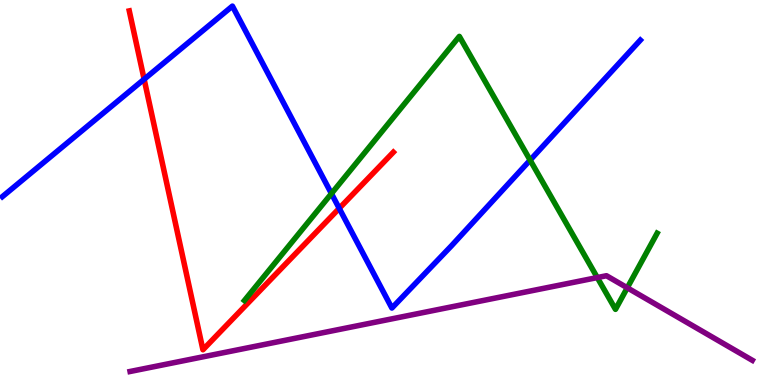[{'lines': ['blue', 'red'], 'intersections': [{'x': 1.86, 'y': 7.94}, {'x': 4.38, 'y': 4.59}]}, {'lines': ['green', 'red'], 'intersections': []}, {'lines': ['purple', 'red'], 'intersections': []}, {'lines': ['blue', 'green'], 'intersections': [{'x': 4.28, 'y': 4.97}, {'x': 6.84, 'y': 5.84}]}, {'lines': ['blue', 'purple'], 'intersections': []}, {'lines': ['green', 'purple'], 'intersections': [{'x': 7.71, 'y': 2.79}, {'x': 8.09, 'y': 2.52}]}]